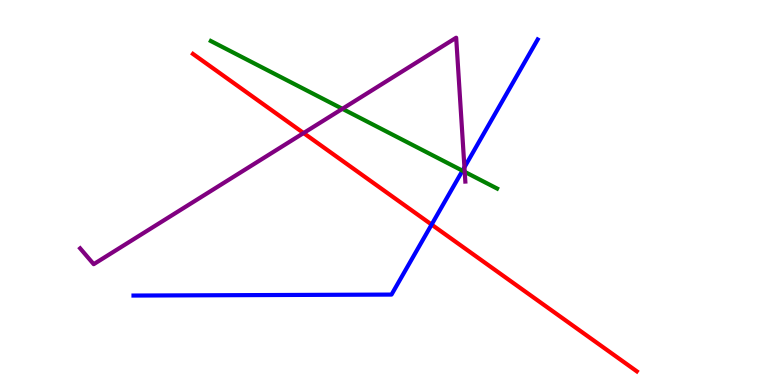[{'lines': ['blue', 'red'], 'intersections': [{'x': 5.57, 'y': 4.17}]}, {'lines': ['green', 'red'], 'intersections': []}, {'lines': ['purple', 'red'], 'intersections': [{'x': 3.92, 'y': 6.54}]}, {'lines': ['blue', 'green'], 'intersections': [{'x': 5.97, 'y': 5.57}]}, {'lines': ['blue', 'purple'], 'intersections': [{'x': 5.99, 'y': 5.65}]}, {'lines': ['green', 'purple'], 'intersections': [{'x': 4.42, 'y': 7.17}, {'x': 6.0, 'y': 5.54}]}]